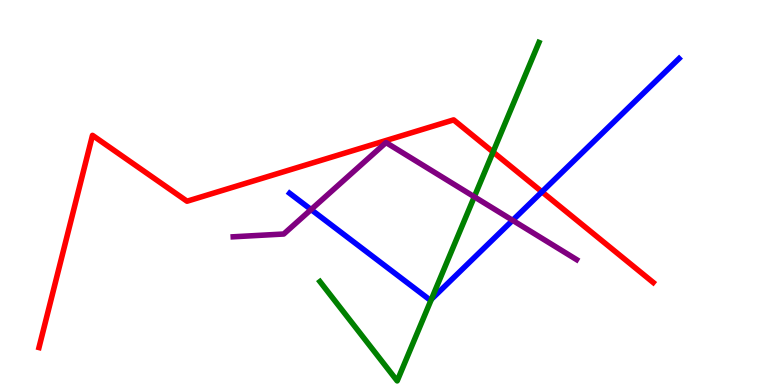[{'lines': ['blue', 'red'], 'intersections': [{'x': 6.99, 'y': 5.02}]}, {'lines': ['green', 'red'], 'intersections': [{'x': 6.36, 'y': 6.05}]}, {'lines': ['purple', 'red'], 'intersections': []}, {'lines': ['blue', 'green'], 'intersections': [{'x': 5.57, 'y': 2.23}]}, {'lines': ['blue', 'purple'], 'intersections': [{'x': 4.01, 'y': 4.56}, {'x': 6.61, 'y': 4.28}]}, {'lines': ['green', 'purple'], 'intersections': [{'x': 6.12, 'y': 4.89}]}]